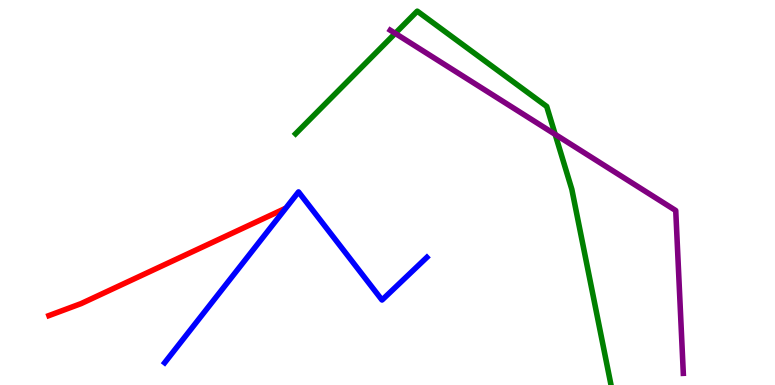[{'lines': ['blue', 'red'], 'intersections': []}, {'lines': ['green', 'red'], 'intersections': []}, {'lines': ['purple', 'red'], 'intersections': []}, {'lines': ['blue', 'green'], 'intersections': []}, {'lines': ['blue', 'purple'], 'intersections': []}, {'lines': ['green', 'purple'], 'intersections': [{'x': 5.1, 'y': 9.13}, {'x': 7.16, 'y': 6.51}]}]